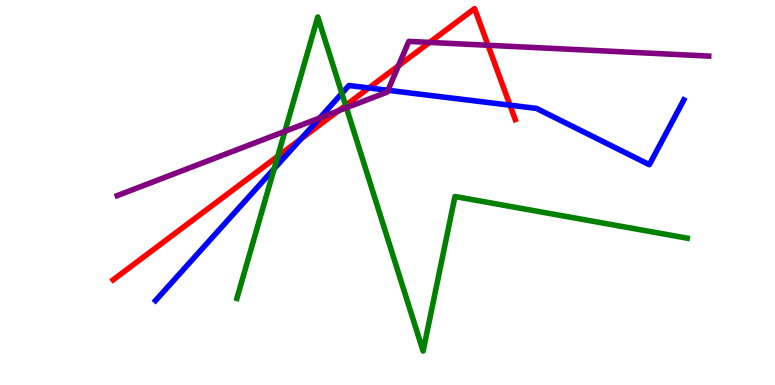[{'lines': ['blue', 'red'], 'intersections': [{'x': 3.88, 'y': 6.39}, {'x': 4.76, 'y': 7.72}, {'x': 6.58, 'y': 7.27}]}, {'lines': ['green', 'red'], 'intersections': [{'x': 3.58, 'y': 5.94}, {'x': 4.46, 'y': 7.26}]}, {'lines': ['purple', 'red'], 'intersections': [{'x': 4.37, 'y': 7.12}, {'x': 5.14, 'y': 8.29}, {'x': 5.54, 'y': 8.9}, {'x': 6.3, 'y': 8.82}]}, {'lines': ['blue', 'green'], 'intersections': [{'x': 3.54, 'y': 5.62}, {'x': 4.41, 'y': 7.57}]}, {'lines': ['blue', 'purple'], 'intersections': [{'x': 4.13, 'y': 6.94}, {'x': 5.01, 'y': 7.65}]}, {'lines': ['green', 'purple'], 'intersections': [{'x': 3.68, 'y': 6.59}, {'x': 4.47, 'y': 7.2}]}]